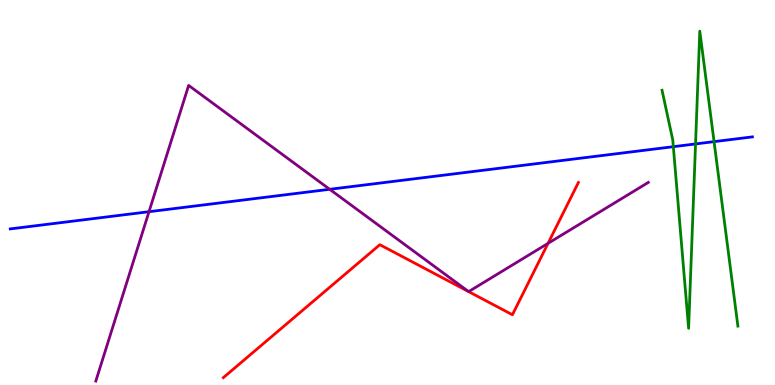[{'lines': ['blue', 'red'], 'intersections': []}, {'lines': ['green', 'red'], 'intersections': []}, {'lines': ['purple', 'red'], 'intersections': [{'x': 6.05, 'y': 2.43}, {'x': 6.05, 'y': 2.43}, {'x': 7.07, 'y': 3.68}]}, {'lines': ['blue', 'green'], 'intersections': [{'x': 8.69, 'y': 6.19}, {'x': 8.97, 'y': 6.26}, {'x': 9.21, 'y': 6.32}]}, {'lines': ['blue', 'purple'], 'intersections': [{'x': 1.92, 'y': 4.5}, {'x': 4.25, 'y': 5.08}]}, {'lines': ['green', 'purple'], 'intersections': []}]